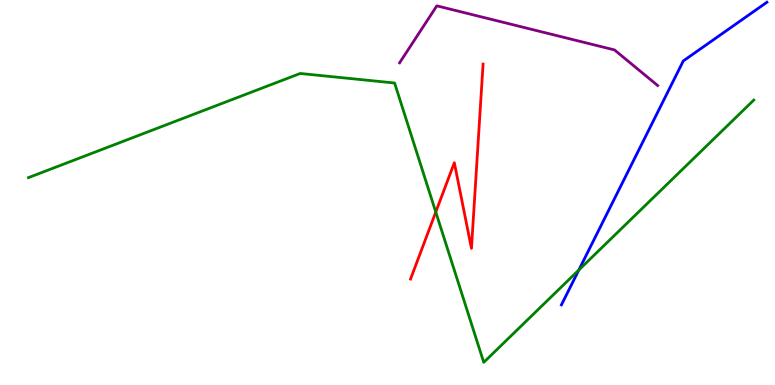[{'lines': ['blue', 'red'], 'intersections': []}, {'lines': ['green', 'red'], 'intersections': [{'x': 5.62, 'y': 4.49}]}, {'lines': ['purple', 'red'], 'intersections': []}, {'lines': ['blue', 'green'], 'intersections': [{'x': 7.47, 'y': 2.99}]}, {'lines': ['blue', 'purple'], 'intersections': []}, {'lines': ['green', 'purple'], 'intersections': []}]